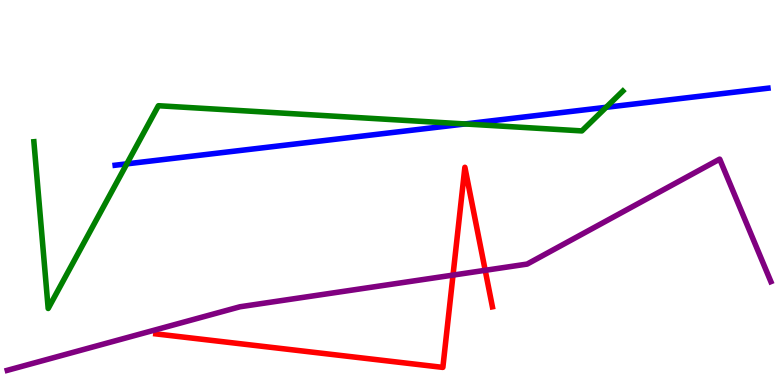[{'lines': ['blue', 'red'], 'intersections': []}, {'lines': ['green', 'red'], 'intersections': []}, {'lines': ['purple', 'red'], 'intersections': [{'x': 5.85, 'y': 2.85}, {'x': 6.26, 'y': 2.98}]}, {'lines': ['blue', 'green'], 'intersections': [{'x': 1.64, 'y': 5.74}, {'x': 6.0, 'y': 6.78}, {'x': 7.82, 'y': 7.21}]}, {'lines': ['blue', 'purple'], 'intersections': []}, {'lines': ['green', 'purple'], 'intersections': []}]